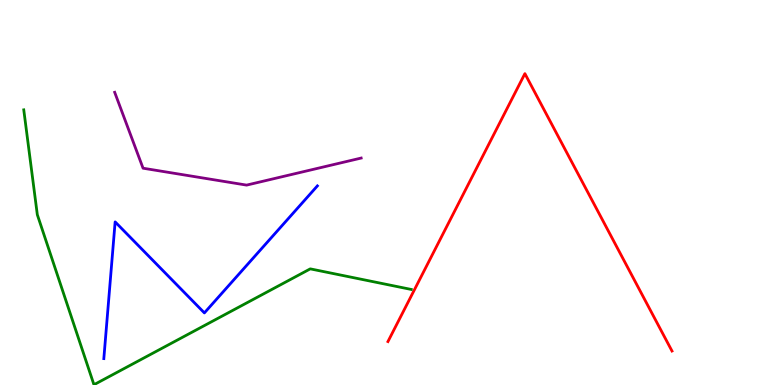[{'lines': ['blue', 'red'], 'intersections': []}, {'lines': ['green', 'red'], 'intersections': []}, {'lines': ['purple', 'red'], 'intersections': []}, {'lines': ['blue', 'green'], 'intersections': []}, {'lines': ['blue', 'purple'], 'intersections': []}, {'lines': ['green', 'purple'], 'intersections': []}]